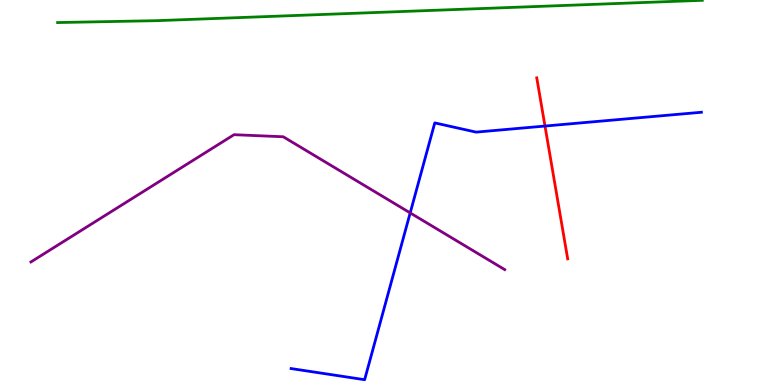[{'lines': ['blue', 'red'], 'intersections': [{'x': 7.03, 'y': 6.73}]}, {'lines': ['green', 'red'], 'intersections': []}, {'lines': ['purple', 'red'], 'intersections': []}, {'lines': ['blue', 'green'], 'intersections': []}, {'lines': ['blue', 'purple'], 'intersections': [{'x': 5.29, 'y': 4.47}]}, {'lines': ['green', 'purple'], 'intersections': []}]